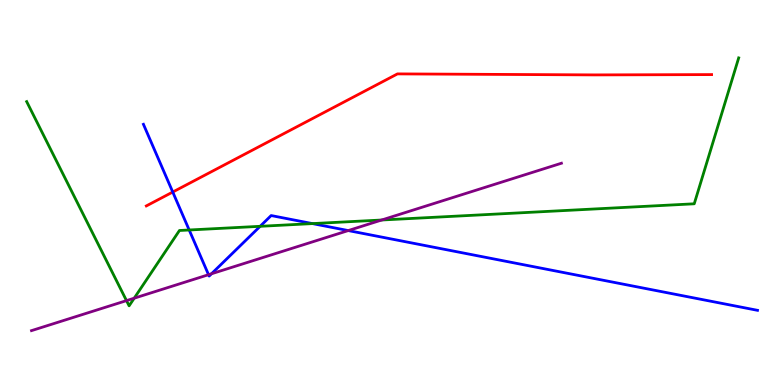[{'lines': ['blue', 'red'], 'intersections': [{'x': 2.23, 'y': 5.01}]}, {'lines': ['green', 'red'], 'intersections': []}, {'lines': ['purple', 'red'], 'intersections': []}, {'lines': ['blue', 'green'], 'intersections': [{'x': 2.44, 'y': 4.03}, {'x': 3.36, 'y': 4.12}, {'x': 4.03, 'y': 4.19}]}, {'lines': ['blue', 'purple'], 'intersections': [{'x': 2.69, 'y': 2.86}, {'x': 2.73, 'y': 2.89}, {'x': 4.49, 'y': 4.01}]}, {'lines': ['green', 'purple'], 'intersections': [{'x': 1.63, 'y': 2.19}, {'x': 1.73, 'y': 2.25}, {'x': 4.93, 'y': 4.29}]}]